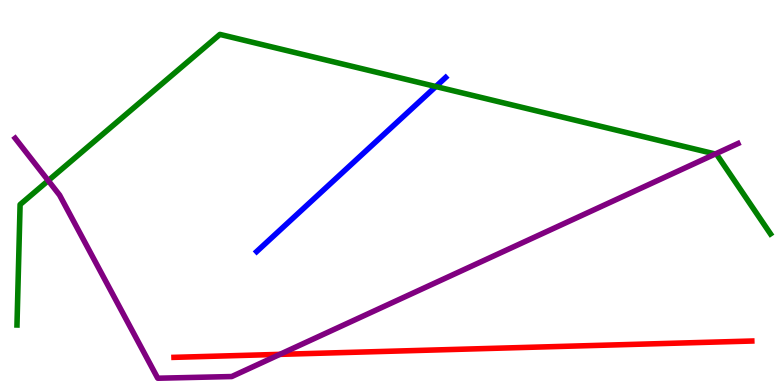[{'lines': ['blue', 'red'], 'intersections': []}, {'lines': ['green', 'red'], 'intersections': []}, {'lines': ['purple', 'red'], 'intersections': [{'x': 3.61, 'y': 0.796}]}, {'lines': ['blue', 'green'], 'intersections': [{'x': 5.62, 'y': 7.75}]}, {'lines': ['blue', 'purple'], 'intersections': []}, {'lines': ['green', 'purple'], 'intersections': [{'x': 0.623, 'y': 5.31}, {'x': 9.23, 'y': 6.0}]}]